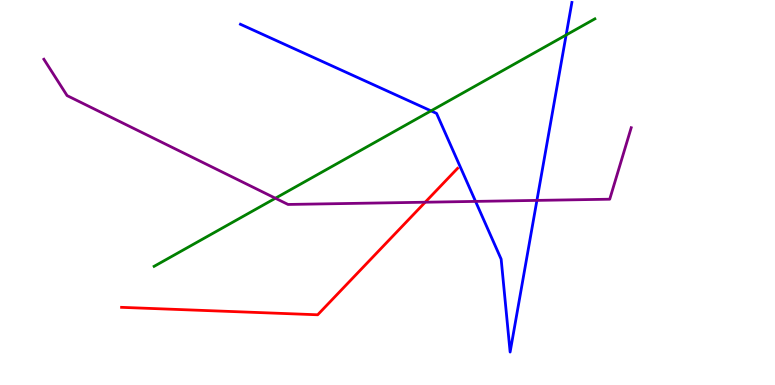[{'lines': ['blue', 'red'], 'intersections': []}, {'lines': ['green', 'red'], 'intersections': []}, {'lines': ['purple', 'red'], 'intersections': [{'x': 5.49, 'y': 4.75}]}, {'lines': ['blue', 'green'], 'intersections': [{'x': 5.56, 'y': 7.12}, {'x': 7.3, 'y': 9.09}]}, {'lines': ['blue', 'purple'], 'intersections': [{'x': 6.14, 'y': 4.77}, {'x': 6.93, 'y': 4.79}]}, {'lines': ['green', 'purple'], 'intersections': [{'x': 3.55, 'y': 4.85}]}]